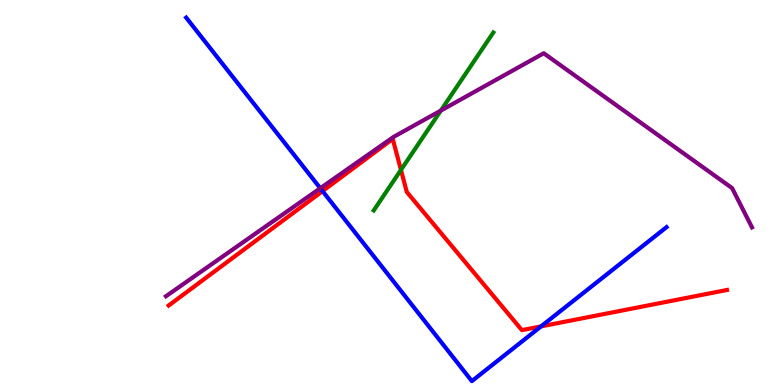[{'lines': ['blue', 'red'], 'intersections': [{'x': 4.16, 'y': 5.04}, {'x': 6.98, 'y': 1.52}]}, {'lines': ['green', 'red'], 'intersections': [{'x': 5.17, 'y': 5.59}]}, {'lines': ['purple', 'red'], 'intersections': []}, {'lines': ['blue', 'green'], 'intersections': []}, {'lines': ['blue', 'purple'], 'intersections': [{'x': 4.13, 'y': 5.11}]}, {'lines': ['green', 'purple'], 'intersections': [{'x': 5.69, 'y': 7.13}]}]